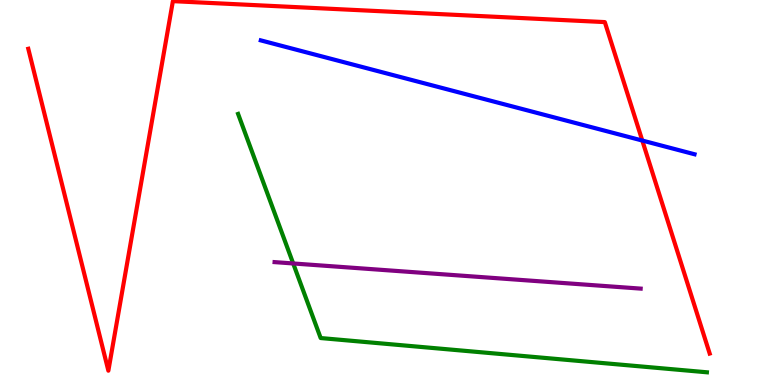[{'lines': ['blue', 'red'], 'intersections': [{'x': 8.29, 'y': 6.35}]}, {'lines': ['green', 'red'], 'intersections': []}, {'lines': ['purple', 'red'], 'intersections': []}, {'lines': ['blue', 'green'], 'intersections': []}, {'lines': ['blue', 'purple'], 'intersections': []}, {'lines': ['green', 'purple'], 'intersections': [{'x': 3.78, 'y': 3.16}]}]